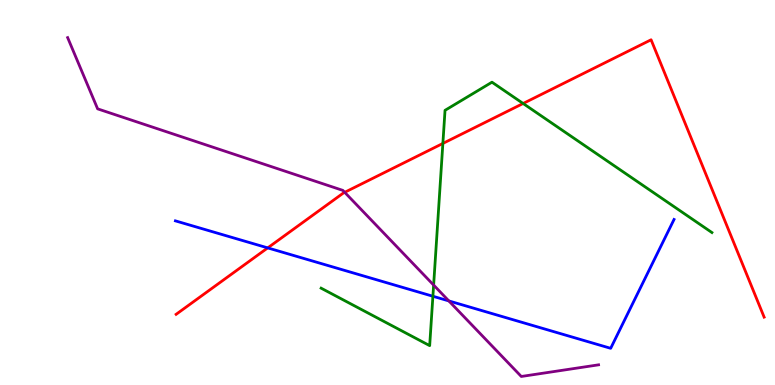[{'lines': ['blue', 'red'], 'intersections': [{'x': 3.45, 'y': 3.56}]}, {'lines': ['green', 'red'], 'intersections': [{'x': 5.71, 'y': 6.27}, {'x': 6.75, 'y': 7.31}]}, {'lines': ['purple', 'red'], 'intersections': [{'x': 4.45, 'y': 5.0}]}, {'lines': ['blue', 'green'], 'intersections': [{'x': 5.59, 'y': 2.31}]}, {'lines': ['blue', 'purple'], 'intersections': [{'x': 5.79, 'y': 2.18}]}, {'lines': ['green', 'purple'], 'intersections': [{'x': 5.6, 'y': 2.6}]}]